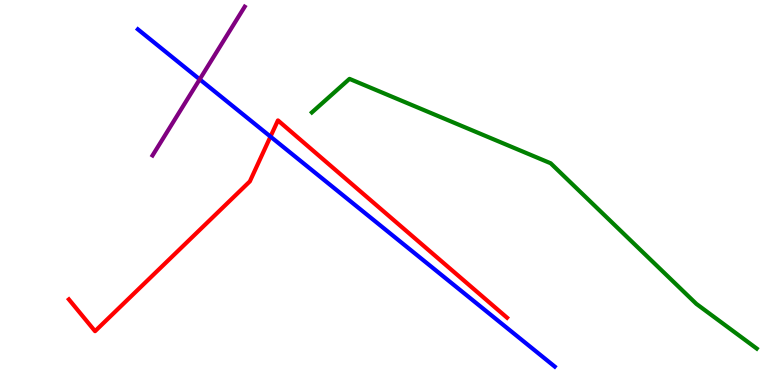[{'lines': ['blue', 'red'], 'intersections': [{'x': 3.49, 'y': 6.45}]}, {'lines': ['green', 'red'], 'intersections': []}, {'lines': ['purple', 'red'], 'intersections': []}, {'lines': ['blue', 'green'], 'intersections': []}, {'lines': ['blue', 'purple'], 'intersections': [{'x': 2.58, 'y': 7.94}]}, {'lines': ['green', 'purple'], 'intersections': []}]